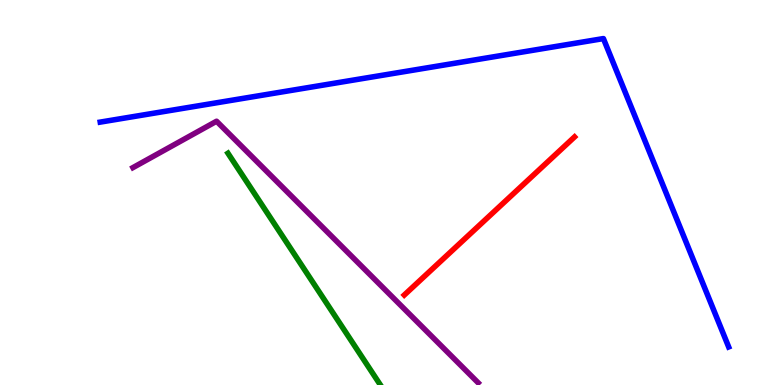[{'lines': ['blue', 'red'], 'intersections': []}, {'lines': ['green', 'red'], 'intersections': []}, {'lines': ['purple', 'red'], 'intersections': []}, {'lines': ['blue', 'green'], 'intersections': []}, {'lines': ['blue', 'purple'], 'intersections': []}, {'lines': ['green', 'purple'], 'intersections': []}]